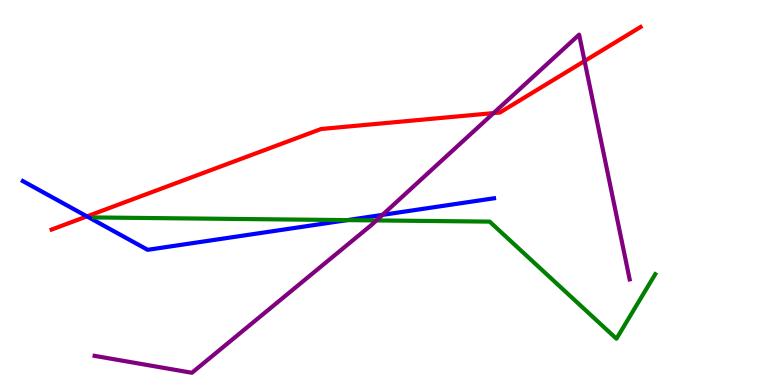[{'lines': ['blue', 'red'], 'intersections': [{'x': 1.12, 'y': 4.38}]}, {'lines': ['green', 'red'], 'intersections': []}, {'lines': ['purple', 'red'], 'intersections': [{'x': 6.37, 'y': 7.06}, {'x': 7.54, 'y': 8.42}]}, {'lines': ['blue', 'green'], 'intersections': [{'x': 4.48, 'y': 4.28}]}, {'lines': ['blue', 'purple'], 'intersections': [{'x': 4.94, 'y': 4.42}]}, {'lines': ['green', 'purple'], 'intersections': [{'x': 4.86, 'y': 4.27}]}]